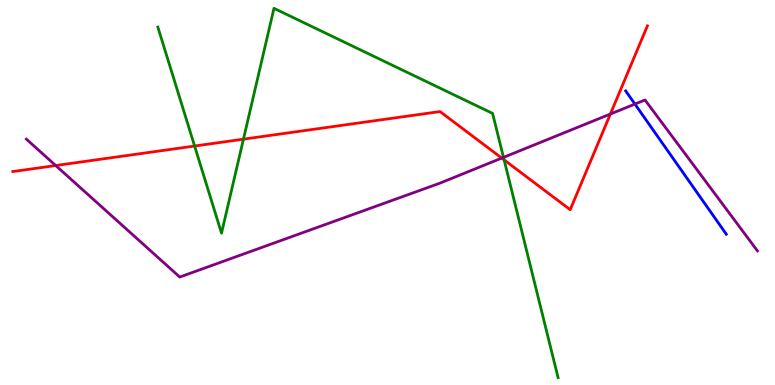[{'lines': ['blue', 'red'], 'intersections': []}, {'lines': ['green', 'red'], 'intersections': [{'x': 2.51, 'y': 6.21}, {'x': 3.14, 'y': 6.39}, {'x': 6.5, 'y': 5.85}]}, {'lines': ['purple', 'red'], 'intersections': [{'x': 0.719, 'y': 5.7}, {'x': 6.47, 'y': 5.89}, {'x': 7.88, 'y': 7.04}]}, {'lines': ['blue', 'green'], 'intersections': []}, {'lines': ['blue', 'purple'], 'intersections': [{'x': 8.19, 'y': 7.3}]}, {'lines': ['green', 'purple'], 'intersections': [{'x': 6.5, 'y': 5.91}]}]